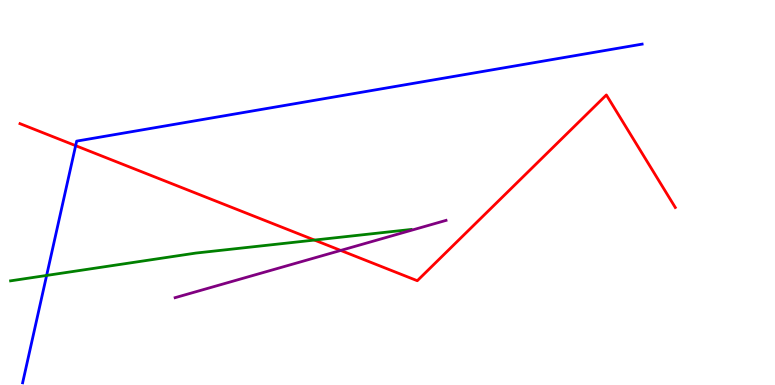[{'lines': ['blue', 'red'], 'intersections': [{'x': 0.976, 'y': 6.22}]}, {'lines': ['green', 'red'], 'intersections': [{'x': 4.06, 'y': 3.76}]}, {'lines': ['purple', 'red'], 'intersections': [{'x': 4.4, 'y': 3.5}]}, {'lines': ['blue', 'green'], 'intersections': [{'x': 0.602, 'y': 2.85}]}, {'lines': ['blue', 'purple'], 'intersections': []}, {'lines': ['green', 'purple'], 'intersections': []}]